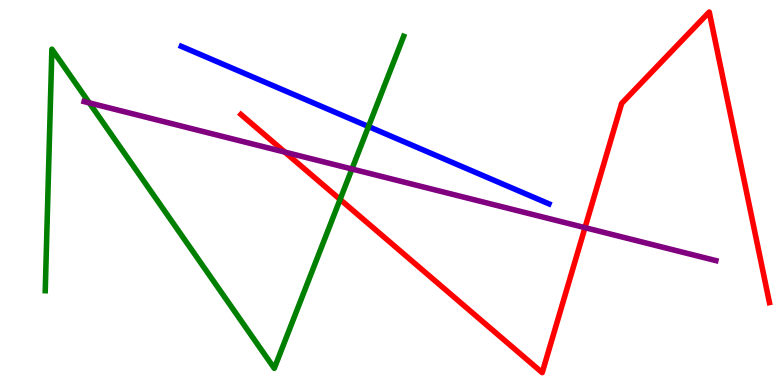[{'lines': ['blue', 'red'], 'intersections': []}, {'lines': ['green', 'red'], 'intersections': [{'x': 4.39, 'y': 4.82}]}, {'lines': ['purple', 'red'], 'intersections': [{'x': 3.68, 'y': 6.05}, {'x': 7.55, 'y': 4.09}]}, {'lines': ['blue', 'green'], 'intersections': [{'x': 4.75, 'y': 6.71}]}, {'lines': ['blue', 'purple'], 'intersections': []}, {'lines': ['green', 'purple'], 'intersections': [{'x': 1.15, 'y': 7.33}, {'x': 4.54, 'y': 5.61}]}]